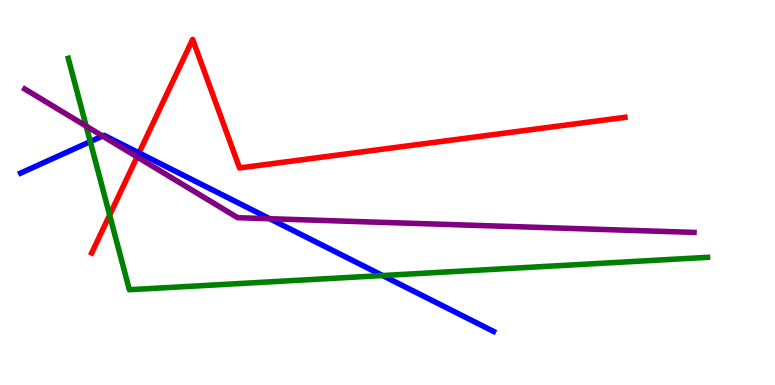[{'lines': ['blue', 'red'], 'intersections': [{'x': 1.79, 'y': 6.03}]}, {'lines': ['green', 'red'], 'intersections': [{'x': 1.41, 'y': 4.41}]}, {'lines': ['purple', 'red'], 'intersections': [{'x': 1.77, 'y': 5.92}]}, {'lines': ['blue', 'green'], 'intersections': [{'x': 1.16, 'y': 6.32}, {'x': 4.94, 'y': 2.84}]}, {'lines': ['blue', 'purple'], 'intersections': [{'x': 1.32, 'y': 6.47}, {'x': 3.48, 'y': 4.32}]}, {'lines': ['green', 'purple'], 'intersections': [{'x': 1.11, 'y': 6.72}]}]